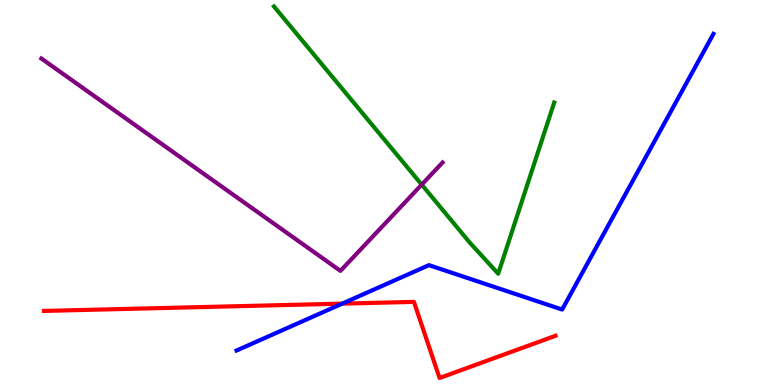[{'lines': ['blue', 'red'], 'intersections': [{'x': 4.42, 'y': 2.11}]}, {'lines': ['green', 'red'], 'intersections': []}, {'lines': ['purple', 'red'], 'intersections': []}, {'lines': ['blue', 'green'], 'intersections': []}, {'lines': ['blue', 'purple'], 'intersections': []}, {'lines': ['green', 'purple'], 'intersections': [{'x': 5.44, 'y': 5.2}]}]